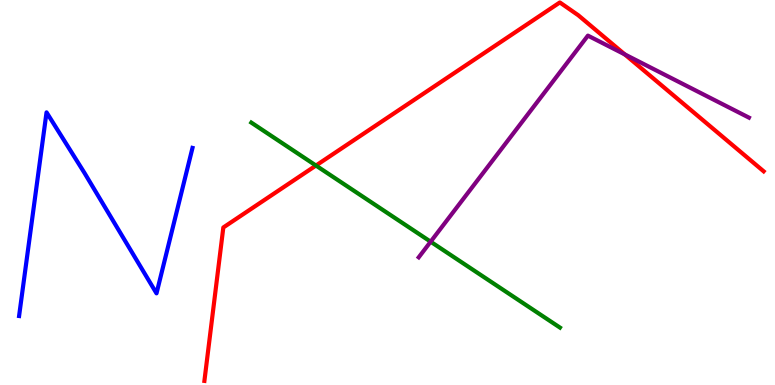[{'lines': ['blue', 'red'], 'intersections': []}, {'lines': ['green', 'red'], 'intersections': [{'x': 4.08, 'y': 5.7}]}, {'lines': ['purple', 'red'], 'intersections': [{'x': 8.06, 'y': 8.59}]}, {'lines': ['blue', 'green'], 'intersections': []}, {'lines': ['blue', 'purple'], 'intersections': []}, {'lines': ['green', 'purple'], 'intersections': [{'x': 5.56, 'y': 3.72}]}]